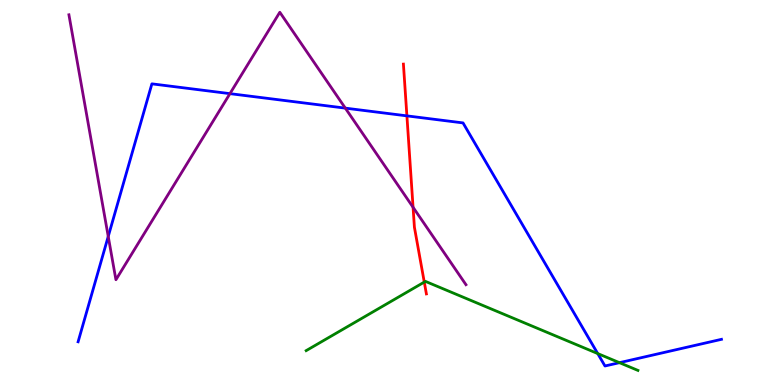[{'lines': ['blue', 'red'], 'intersections': [{'x': 5.25, 'y': 6.99}]}, {'lines': ['green', 'red'], 'intersections': [{'x': 5.47, 'y': 2.67}]}, {'lines': ['purple', 'red'], 'intersections': [{'x': 5.33, 'y': 4.62}]}, {'lines': ['blue', 'green'], 'intersections': [{'x': 7.71, 'y': 0.817}, {'x': 7.99, 'y': 0.58}]}, {'lines': ['blue', 'purple'], 'intersections': [{'x': 1.4, 'y': 3.86}, {'x': 2.97, 'y': 7.57}, {'x': 4.46, 'y': 7.19}]}, {'lines': ['green', 'purple'], 'intersections': []}]